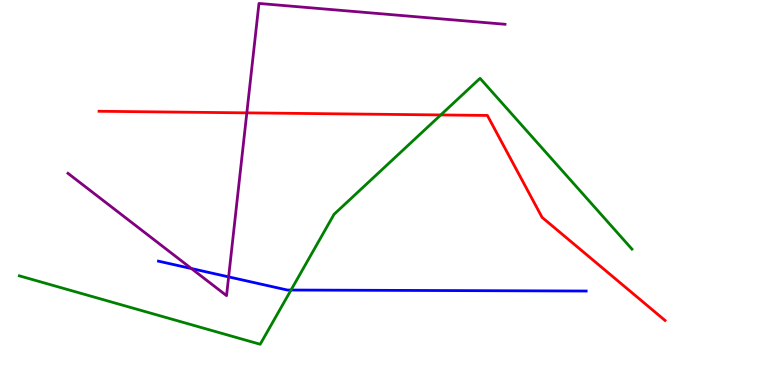[{'lines': ['blue', 'red'], 'intersections': []}, {'lines': ['green', 'red'], 'intersections': [{'x': 5.69, 'y': 7.01}]}, {'lines': ['purple', 'red'], 'intersections': [{'x': 3.18, 'y': 7.07}]}, {'lines': ['blue', 'green'], 'intersections': [{'x': 3.76, 'y': 2.47}]}, {'lines': ['blue', 'purple'], 'intersections': [{'x': 2.47, 'y': 3.02}, {'x': 2.95, 'y': 2.81}]}, {'lines': ['green', 'purple'], 'intersections': []}]